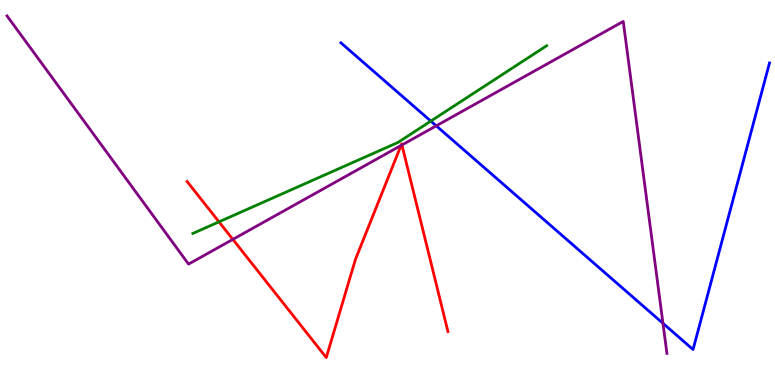[{'lines': ['blue', 'red'], 'intersections': []}, {'lines': ['green', 'red'], 'intersections': [{'x': 2.83, 'y': 4.24}]}, {'lines': ['purple', 'red'], 'intersections': [{'x': 3.0, 'y': 3.78}, {'x': 5.17, 'y': 6.22}, {'x': 5.19, 'y': 6.23}]}, {'lines': ['blue', 'green'], 'intersections': [{'x': 5.56, 'y': 6.85}]}, {'lines': ['blue', 'purple'], 'intersections': [{'x': 5.63, 'y': 6.73}, {'x': 8.55, 'y': 1.6}]}, {'lines': ['green', 'purple'], 'intersections': []}]